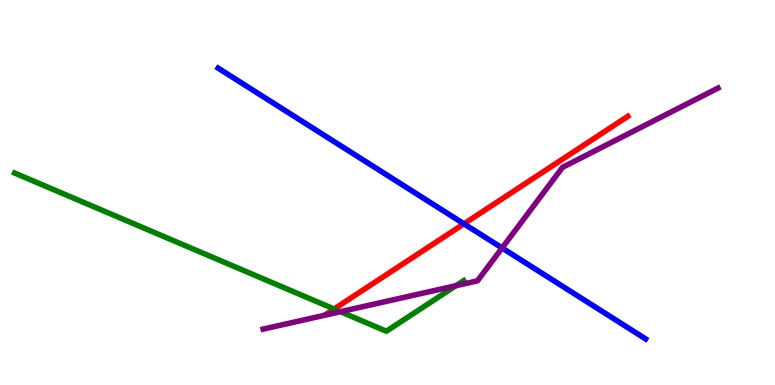[{'lines': ['blue', 'red'], 'intersections': [{'x': 5.99, 'y': 4.19}]}, {'lines': ['green', 'red'], 'intersections': [{'x': 4.31, 'y': 1.97}]}, {'lines': ['purple', 'red'], 'intersections': []}, {'lines': ['blue', 'green'], 'intersections': []}, {'lines': ['blue', 'purple'], 'intersections': [{'x': 6.48, 'y': 3.56}]}, {'lines': ['green', 'purple'], 'intersections': [{'x': 4.39, 'y': 1.9}, {'x': 5.88, 'y': 2.58}]}]